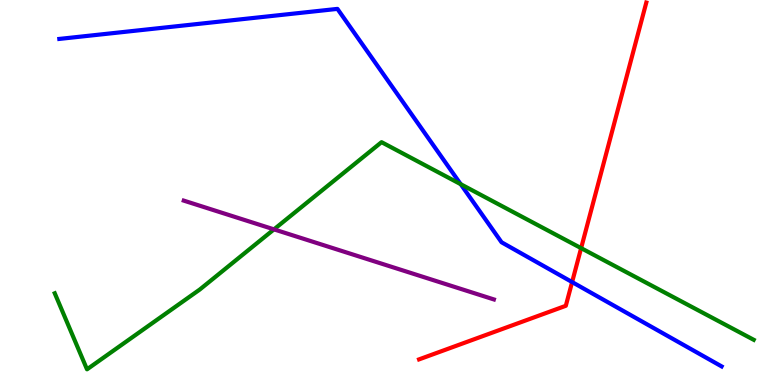[{'lines': ['blue', 'red'], 'intersections': [{'x': 7.38, 'y': 2.67}]}, {'lines': ['green', 'red'], 'intersections': [{'x': 7.5, 'y': 3.55}]}, {'lines': ['purple', 'red'], 'intersections': []}, {'lines': ['blue', 'green'], 'intersections': [{'x': 5.94, 'y': 5.22}]}, {'lines': ['blue', 'purple'], 'intersections': []}, {'lines': ['green', 'purple'], 'intersections': [{'x': 3.54, 'y': 4.04}]}]